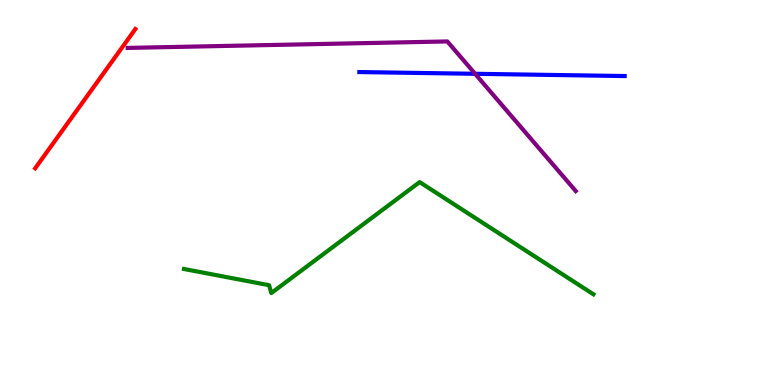[{'lines': ['blue', 'red'], 'intersections': []}, {'lines': ['green', 'red'], 'intersections': []}, {'lines': ['purple', 'red'], 'intersections': []}, {'lines': ['blue', 'green'], 'intersections': []}, {'lines': ['blue', 'purple'], 'intersections': [{'x': 6.13, 'y': 8.08}]}, {'lines': ['green', 'purple'], 'intersections': []}]